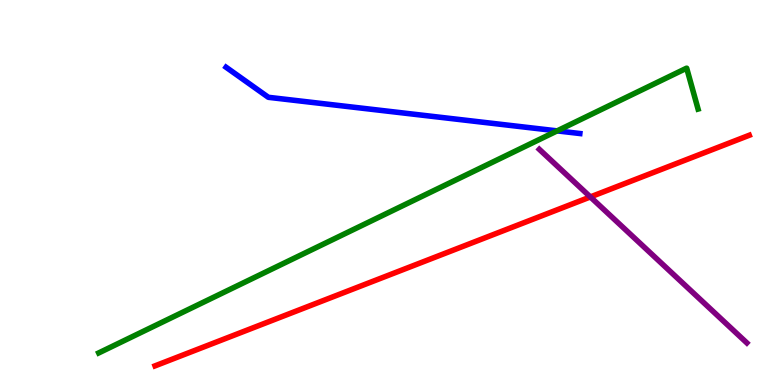[{'lines': ['blue', 'red'], 'intersections': []}, {'lines': ['green', 'red'], 'intersections': []}, {'lines': ['purple', 'red'], 'intersections': [{'x': 7.62, 'y': 4.88}]}, {'lines': ['blue', 'green'], 'intersections': [{'x': 7.19, 'y': 6.6}]}, {'lines': ['blue', 'purple'], 'intersections': []}, {'lines': ['green', 'purple'], 'intersections': []}]